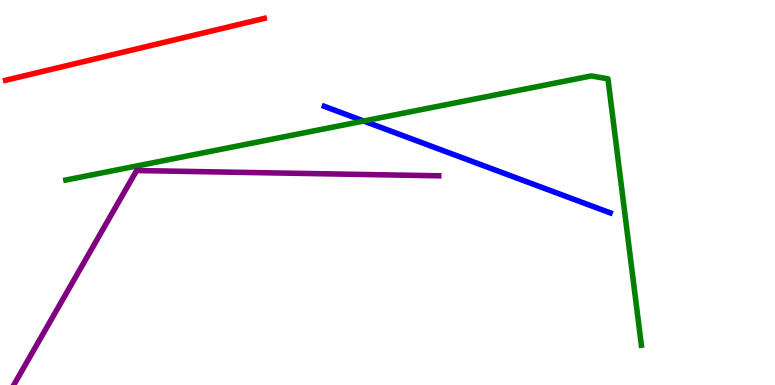[{'lines': ['blue', 'red'], 'intersections': []}, {'lines': ['green', 'red'], 'intersections': []}, {'lines': ['purple', 'red'], 'intersections': []}, {'lines': ['blue', 'green'], 'intersections': [{'x': 4.69, 'y': 6.86}]}, {'lines': ['blue', 'purple'], 'intersections': []}, {'lines': ['green', 'purple'], 'intersections': []}]